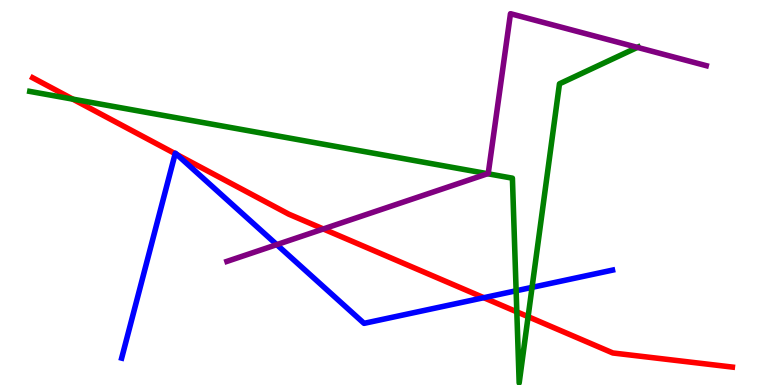[{'lines': ['blue', 'red'], 'intersections': [{'x': 2.26, 'y': 6.01}, {'x': 2.28, 'y': 5.99}, {'x': 6.24, 'y': 2.27}]}, {'lines': ['green', 'red'], 'intersections': [{'x': 0.94, 'y': 7.42}, {'x': 6.67, 'y': 1.9}, {'x': 6.81, 'y': 1.77}]}, {'lines': ['purple', 'red'], 'intersections': [{'x': 4.17, 'y': 4.05}]}, {'lines': ['blue', 'green'], 'intersections': [{'x': 6.66, 'y': 2.45}, {'x': 6.87, 'y': 2.54}]}, {'lines': ['blue', 'purple'], 'intersections': [{'x': 3.57, 'y': 3.65}]}, {'lines': ['green', 'purple'], 'intersections': [{'x': 6.29, 'y': 5.49}, {'x': 8.22, 'y': 8.77}]}]